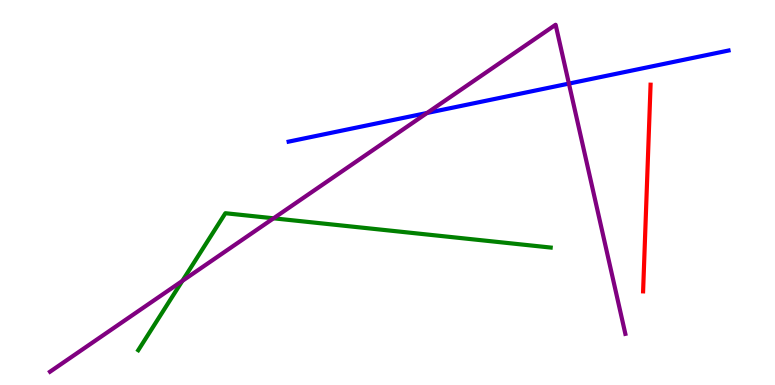[{'lines': ['blue', 'red'], 'intersections': []}, {'lines': ['green', 'red'], 'intersections': []}, {'lines': ['purple', 'red'], 'intersections': []}, {'lines': ['blue', 'green'], 'intersections': []}, {'lines': ['blue', 'purple'], 'intersections': [{'x': 5.51, 'y': 7.07}, {'x': 7.34, 'y': 7.83}]}, {'lines': ['green', 'purple'], 'intersections': [{'x': 2.35, 'y': 2.7}, {'x': 3.53, 'y': 4.33}]}]